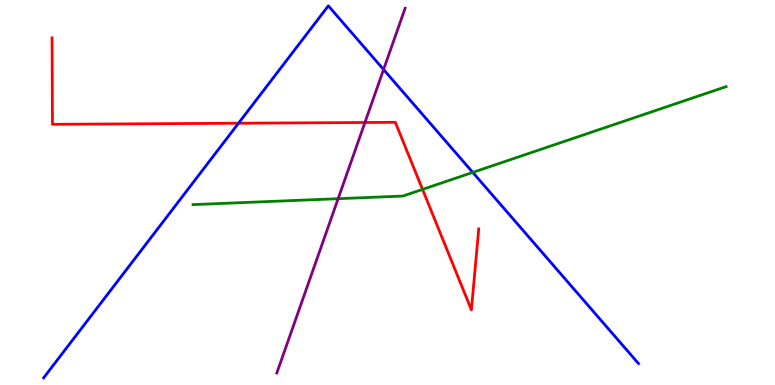[{'lines': ['blue', 'red'], 'intersections': [{'x': 3.08, 'y': 6.8}]}, {'lines': ['green', 'red'], 'intersections': [{'x': 5.45, 'y': 5.08}]}, {'lines': ['purple', 'red'], 'intersections': [{'x': 4.71, 'y': 6.82}]}, {'lines': ['blue', 'green'], 'intersections': [{'x': 6.1, 'y': 5.52}]}, {'lines': ['blue', 'purple'], 'intersections': [{'x': 4.95, 'y': 8.19}]}, {'lines': ['green', 'purple'], 'intersections': [{'x': 4.36, 'y': 4.84}]}]